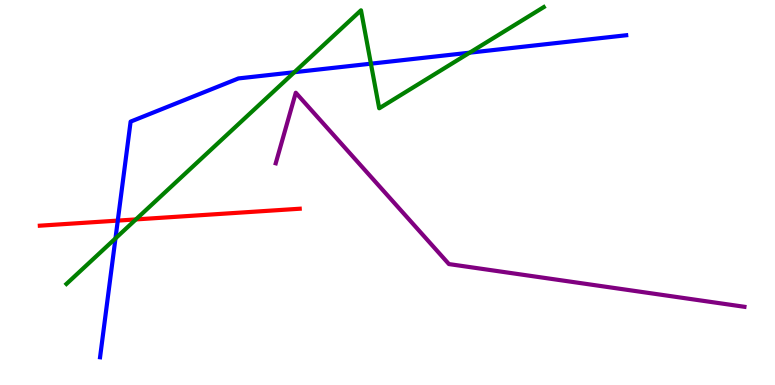[{'lines': ['blue', 'red'], 'intersections': [{'x': 1.52, 'y': 4.27}]}, {'lines': ['green', 'red'], 'intersections': [{'x': 1.75, 'y': 4.3}]}, {'lines': ['purple', 'red'], 'intersections': []}, {'lines': ['blue', 'green'], 'intersections': [{'x': 1.49, 'y': 3.81}, {'x': 3.8, 'y': 8.12}, {'x': 4.79, 'y': 8.35}, {'x': 6.06, 'y': 8.63}]}, {'lines': ['blue', 'purple'], 'intersections': []}, {'lines': ['green', 'purple'], 'intersections': []}]